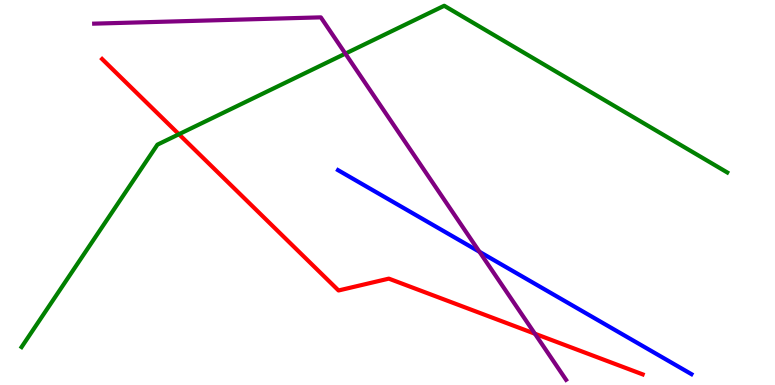[{'lines': ['blue', 'red'], 'intersections': []}, {'lines': ['green', 'red'], 'intersections': [{'x': 2.31, 'y': 6.51}]}, {'lines': ['purple', 'red'], 'intersections': [{'x': 6.9, 'y': 1.33}]}, {'lines': ['blue', 'green'], 'intersections': []}, {'lines': ['blue', 'purple'], 'intersections': [{'x': 6.19, 'y': 3.46}]}, {'lines': ['green', 'purple'], 'intersections': [{'x': 4.46, 'y': 8.61}]}]